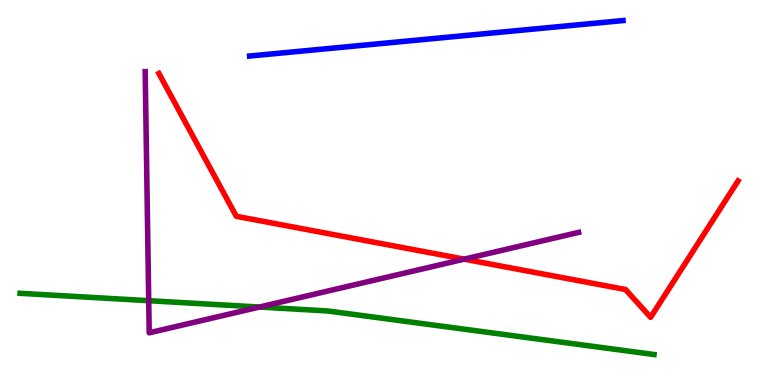[{'lines': ['blue', 'red'], 'intersections': []}, {'lines': ['green', 'red'], 'intersections': []}, {'lines': ['purple', 'red'], 'intersections': [{'x': 5.99, 'y': 3.27}]}, {'lines': ['blue', 'green'], 'intersections': []}, {'lines': ['blue', 'purple'], 'intersections': []}, {'lines': ['green', 'purple'], 'intersections': [{'x': 1.92, 'y': 2.19}, {'x': 3.35, 'y': 2.02}]}]